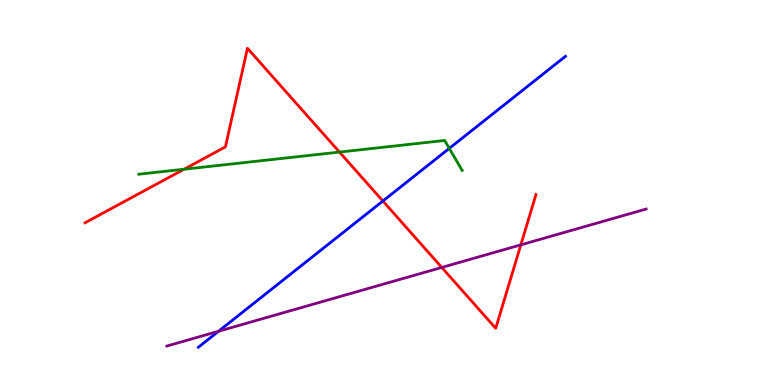[{'lines': ['blue', 'red'], 'intersections': [{'x': 4.94, 'y': 4.78}]}, {'lines': ['green', 'red'], 'intersections': [{'x': 2.38, 'y': 5.6}, {'x': 4.38, 'y': 6.05}]}, {'lines': ['purple', 'red'], 'intersections': [{'x': 5.7, 'y': 3.05}, {'x': 6.72, 'y': 3.64}]}, {'lines': ['blue', 'green'], 'intersections': [{'x': 5.8, 'y': 6.15}]}, {'lines': ['blue', 'purple'], 'intersections': [{'x': 2.82, 'y': 1.4}]}, {'lines': ['green', 'purple'], 'intersections': []}]